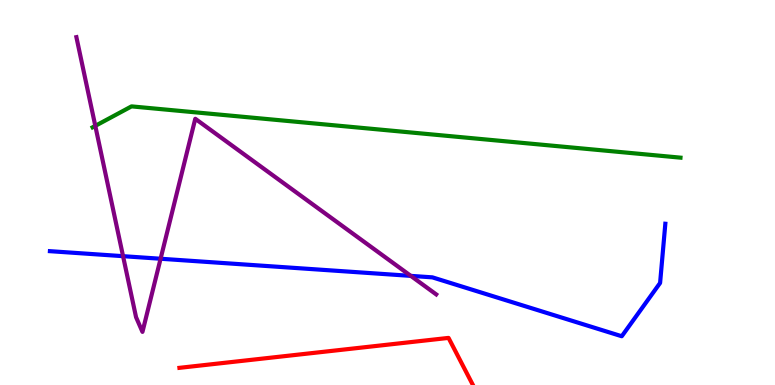[{'lines': ['blue', 'red'], 'intersections': []}, {'lines': ['green', 'red'], 'intersections': []}, {'lines': ['purple', 'red'], 'intersections': []}, {'lines': ['blue', 'green'], 'intersections': []}, {'lines': ['blue', 'purple'], 'intersections': [{'x': 1.59, 'y': 3.35}, {'x': 2.07, 'y': 3.28}, {'x': 5.3, 'y': 2.83}]}, {'lines': ['green', 'purple'], 'intersections': [{'x': 1.23, 'y': 6.73}]}]